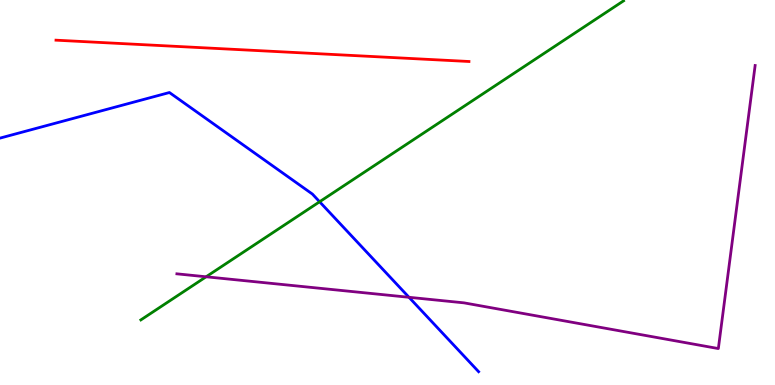[{'lines': ['blue', 'red'], 'intersections': []}, {'lines': ['green', 'red'], 'intersections': []}, {'lines': ['purple', 'red'], 'intersections': []}, {'lines': ['blue', 'green'], 'intersections': [{'x': 4.12, 'y': 4.76}]}, {'lines': ['blue', 'purple'], 'intersections': [{'x': 5.28, 'y': 2.28}]}, {'lines': ['green', 'purple'], 'intersections': [{'x': 2.66, 'y': 2.81}]}]